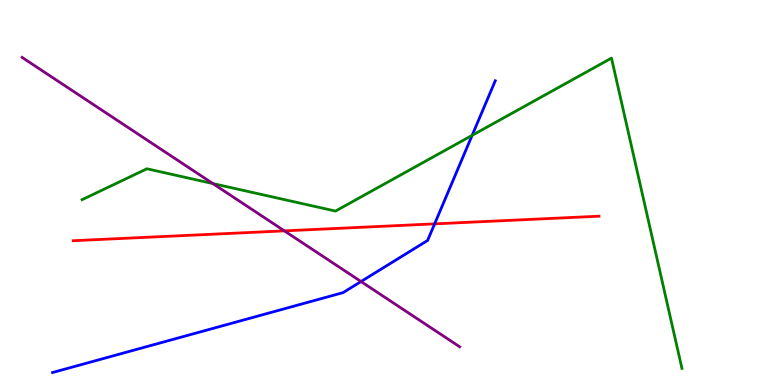[{'lines': ['blue', 'red'], 'intersections': [{'x': 5.61, 'y': 4.19}]}, {'lines': ['green', 'red'], 'intersections': []}, {'lines': ['purple', 'red'], 'intersections': [{'x': 3.67, 'y': 4.0}]}, {'lines': ['blue', 'green'], 'intersections': [{'x': 6.09, 'y': 6.48}]}, {'lines': ['blue', 'purple'], 'intersections': [{'x': 4.66, 'y': 2.69}]}, {'lines': ['green', 'purple'], 'intersections': [{'x': 2.75, 'y': 5.23}]}]